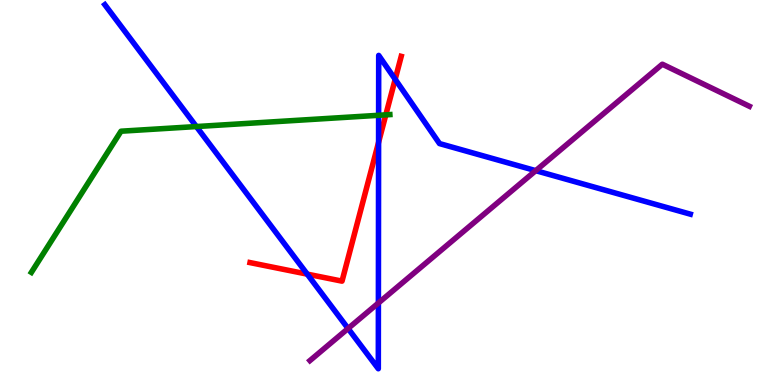[{'lines': ['blue', 'red'], 'intersections': [{'x': 3.96, 'y': 2.88}, {'x': 4.89, 'y': 6.3}, {'x': 5.1, 'y': 7.94}]}, {'lines': ['green', 'red'], 'intersections': [{'x': 4.98, 'y': 7.02}]}, {'lines': ['purple', 'red'], 'intersections': []}, {'lines': ['blue', 'green'], 'intersections': [{'x': 2.53, 'y': 6.71}, {'x': 4.89, 'y': 7.01}]}, {'lines': ['blue', 'purple'], 'intersections': [{'x': 4.49, 'y': 1.47}, {'x': 4.88, 'y': 2.13}, {'x': 6.91, 'y': 5.57}]}, {'lines': ['green', 'purple'], 'intersections': []}]